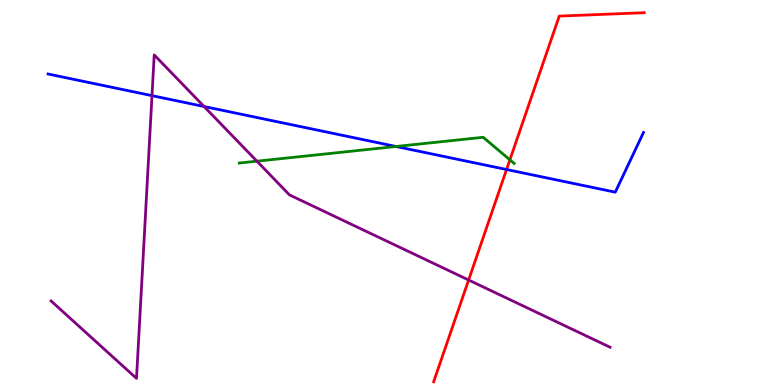[{'lines': ['blue', 'red'], 'intersections': [{'x': 6.54, 'y': 5.6}]}, {'lines': ['green', 'red'], 'intersections': [{'x': 6.58, 'y': 5.85}]}, {'lines': ['purple', 'red'], 'intersections': [{'x': 6.05, 'y': 2.73}]}, {'lines': ['blue', 'green'], 'intersections': [{'x': 5.11, 'y': 6.2}]}, {'lines': ['blue', 'purple'], 'intersections': [{'x': 1.96, 'y': 7.52}, {'x': 2.63, 'y': 7.23}]}, {'lines': ['green', 'purple'], 'intersections': [{'x': 3.31, 'y': 5.81}]}]